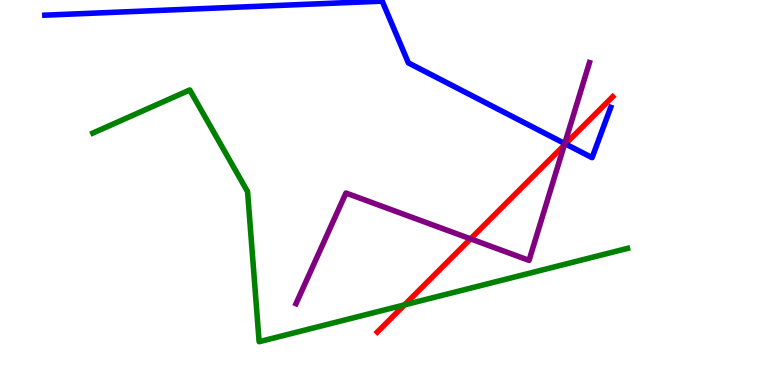[{'lines': ['blue', 'red'], 'intersections': [{'x': 7.3, 'y': 6.26}]}, {'lines': ['green', 'red'], 'intersections': [{'x': 5.22, 'y': 2.08}]}, {'lines': ['purple', 'red'], 'intersections': [{'x': 6.07, 'y': 3.8}, {'x': 7.28, 'y': 6.23}]}, {'lines': ['blue', 'green'], 'intersections': []}, {'lines': ['blue', 'purple'], 'intersections': [{'x': 7.29, 'y': 6.27}]}, {'lines': ['green', 'purple'], 'intersections': []}]